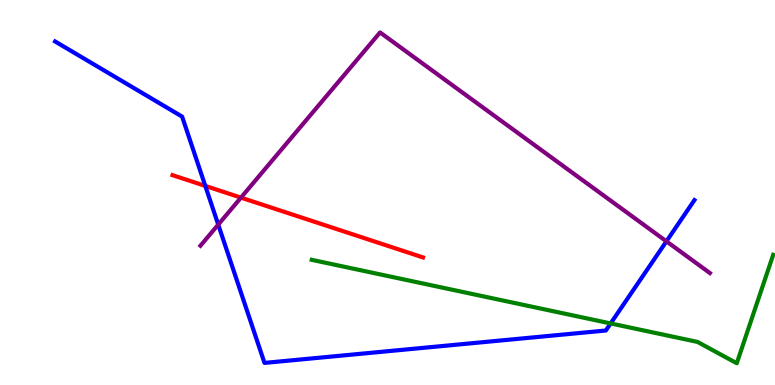[{'lines': ['blue', 'red'], 'intersections': [{'x': 2.65, 'y': 5.17}]}, {'lines': ['green', 'red'], 'intersections': []}, {'lines': ['purple', 'red'], 'intersections': [{'x': 3.11, 'y': 4.87}]}, {'lines': ['blue', 'green'], 'intersections': [{'x': 7.88, 'y': 1.6}]}, {'lines': ['blue', 'purple'], 'intersections': [{'x': 2.82, 'y': 4.17}, {'x': 8.6, 'y': 3.73}]}, {'lines': ['green', 'purple'], 'intersections': []}]